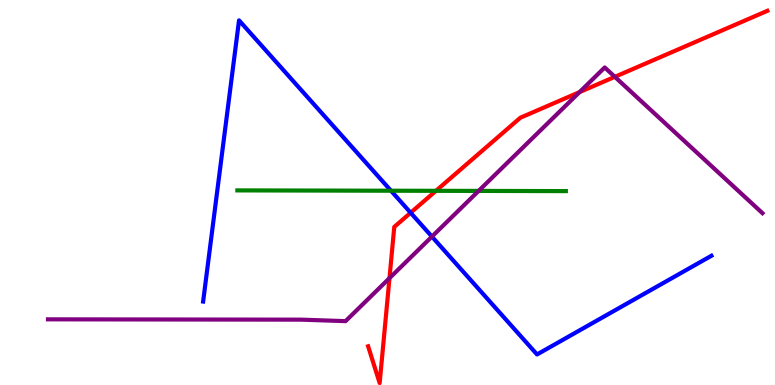[{'lines': ['blue', 'red'], 'intersections': [{'x': 5.3, 'y': 4.47}]}, {'lines': ['green', 'red'], 'intersections': [{'x': 5.63, 'y': 5.04}]}, {'lines': ['purple', 'red'], 'intersections': [{'x': 5.03, 'y': 2.78}, {'x': 7.48, 'y': 7.61}, {'x': 7.93, 'y': 8.0}]}, {'lines': ['blue', 'green'], 'intersections': [{'x': 5.04, 'y': 5.05}]}, {'lines': ['blue', 'purple'], 'intersections': [{'x': 5.57, 'y': 3.85}]}, {'lines': ['green', 'purple'], 'intersections': [{'x': 6.18, 'y': 5.04}]}]